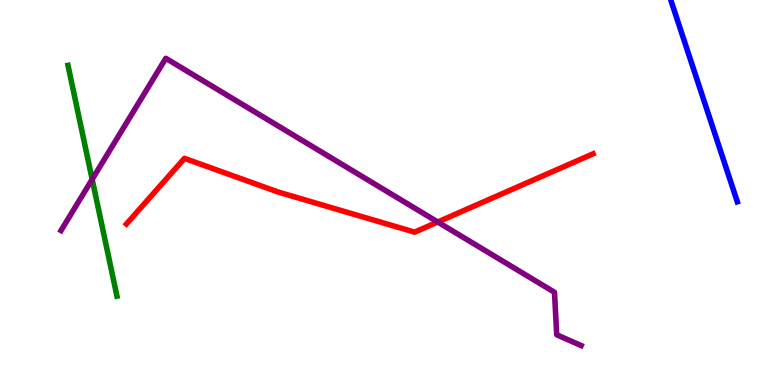[{'lines': ['blue', 'red'], 'intersections': []}, {'lines': ['green', 'red'], 'intersections': []}, {'lines': ['purple', 'red'], 'intersections': [{'x': 5.65, 'y': 4.23}]}, {'lines': ['blue', 'green'], 'intersections': []}, {'lines': ['blue', 'purple'], 'intersections': []}, {'lines': ['green', 'purple'], 'intersections': [{'x': 1.19, 'y': 5.34}]}]